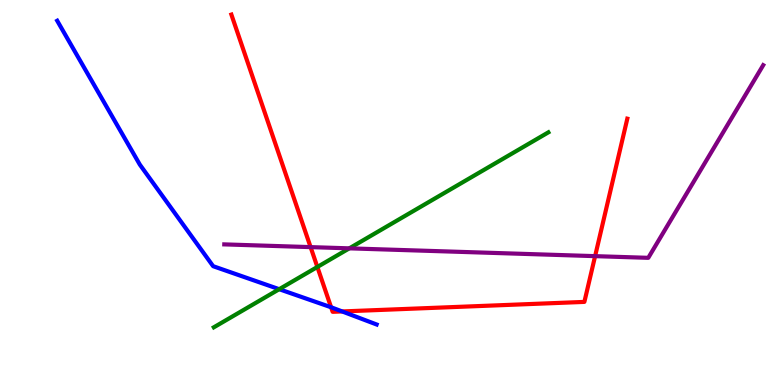[{'lines': ['blue', 'red'], 'intersections': [{'x': 4.27, 'y': 2.02}, {'x': 4.42, 'y': 1.91}]}, {'lines': ['green', 'red'], 'intersections': [{'x': 4.09, 'y': 3.07}]}, {'lines': ['purple', 'red'], 'intersections': [{'x': 4.01, 'y': 3.58}, {'x': 7.68, 'y': 3.35}]}, {'lines': ['blue', 'green'], 'intersections': [{'x': 3.6, 'y': 2.49}]}, {'lines': ['blue', 'purple'], 'intersections': []}, {'lines': ['green', 'purple'], 'intersections': [{'x': 4.51, 'y': 3.55}]}]